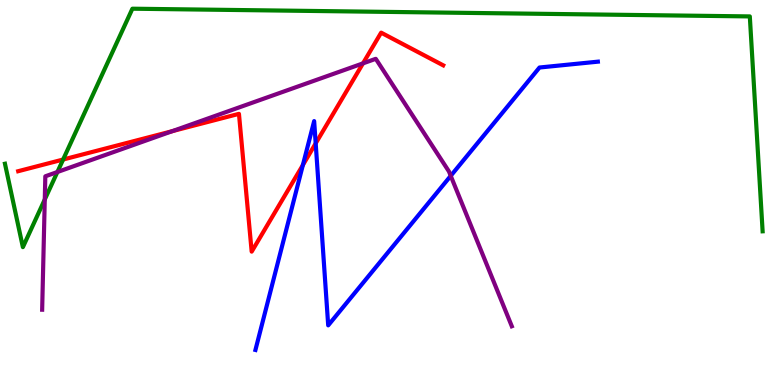[{'lines': ['blue', 'red'], 'intersections': [{'x': 3.91, 'y': 5.71}, {'x': 4.07, 'y': 6.28}]}, {'lines': ['green', 'red'], 'intersections': [{'x': 0.815, 'y': 5.86}]}, {'lines': ['purple', 'red'], 'intersections': [{'x': 2.22, 'y': 6.59}, {'x': 4.68, 'y': 8.35}]}, {'lines': ['blue', 'green'], 'intersections': []}, {'lines': ['blue', 'purple'], 'intersections': [{'x': 5.82, 'y': 5.43}]}, {'lines': ['green', 'purple'], 'intersections': [{'x': 0.578, 'y': 4.82}, {'x': 0.741, 'y': 5.53}]}]